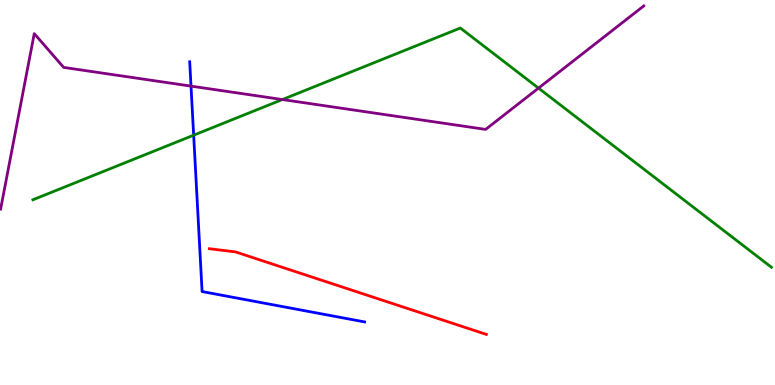[{'lines': ['blue', 'red'], 'intersections': []}, {'lines': ['green', 'red'], 'intersections': []}, {'lines': ['purple', 'red'], 'intersections': []}, {'lines': ['blue', 'green'], 'intersections': [{'x': 2.5, 'y': 6.49}]}, {'lines': ['blue', 'purple'], 'intersections': [{'x': 2.46, 'y': 7.76}]}, {'lines': ['green', 'purple'], 'intersections': [{'x': 3.64, 'y': 7.41}, {'x': 6.95, 'y': 7.71}]}]